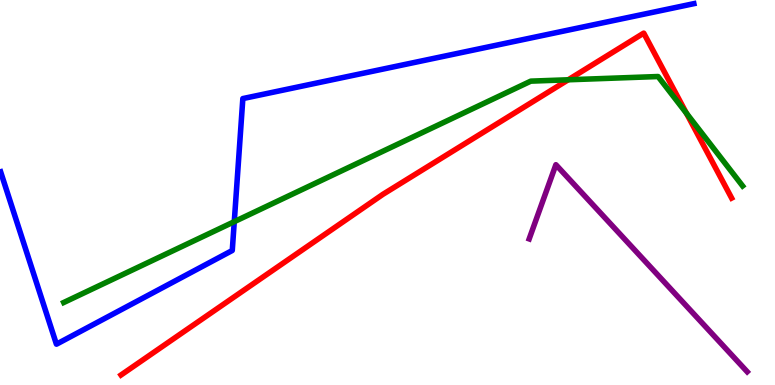[{'lines': ['blue', 'red'], 'intersections': []}, {'lines': ['green', 'red'], 'intersections': [{'x': 7.33, 'y': 7.93}, {'x': 8.86, 'y': 7.06}]}, {'lines': ['purple', 'red'], 'intersections': []}, {'lines': ['blue', 'green'], 'intersections': [{'x': 3.02, 'y': 4.24}]}, {'lines': ['blue', 'purple'], 'intersections': []}, {'lines': ['green', 'purple'], 'intersections': []}]